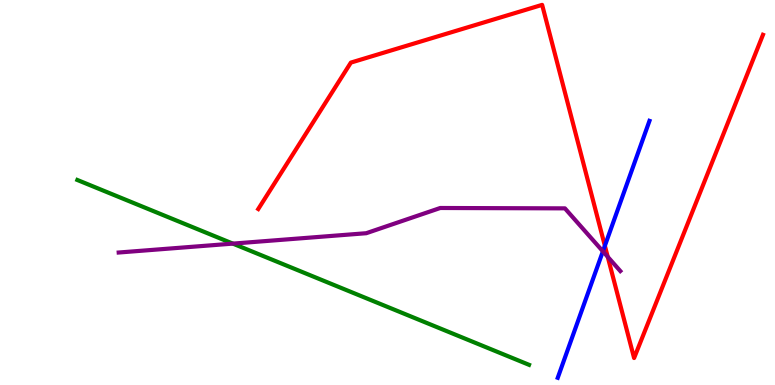[{'lines': ['blue', 'red'], 'intersections': [{'x': 7.8, 'y': 3.62}]}, {'lines': ['green', 'red'], 'intersections': []}, {'lines': ['purple', 'red'], 'intersections': [{'x': 7.84, 'y': 3.33}]}, {'lines': ['blue', 'green'], 'intersections': []}, {'lines': ['blue', 'purple'], 'intersections': [{'x': 7.78, 'y': 3.47}]}, {'lines': ['green', 'purple'], 'intersections': [{'x': 3.0, 'y': 3.67}]}]